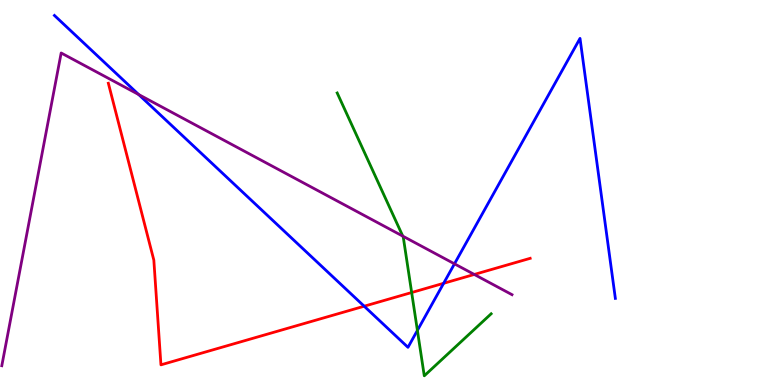[{'lines': ['blue', 'red'], 'intersections': [{'x': 4.7, 'y': 2.05}, {'x': 5.72, 'y': 2.64}]}, {'lines': ['green', 'red'], 'intersections': [{'x': 5.31, 'y': 2.4}]}, {'lines': ['purple', 'red'], 'intersections': [{'x': 6.12, 'y': 2.87}]}, {'lines': ['blue', 'green'], 'intersections': [{'x': 5.39, 'y': 1.42}]}, {'lines': ['blue', 'purple'], 'intersections': [{'x': 1.79, 'y': 7.54}, {'x': 5.86, 'y': 3.15}]}, {'lines': ['green', 'purple'], 'intersections': [{'x': 5.2, 'y': 3.87}]}]